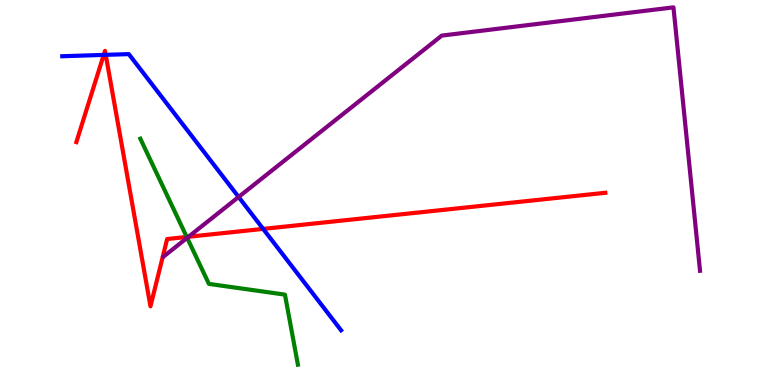[{'lines': ['blue', 'red'], 'intersections': [{'x': 1.34, 'y': 8.57}, {'x': 1.36, 'y': 8.58}, {'x': 3.4, 'y': 4.05}]}, {'lines': ['green', 'red'], 'intersections': [{'x': 2.41, 'y': 3.85}]}, {'lines': ['purple', 'red'], 'intersections': [{'x': 2.43, 'y': 3.85}]}, {'lines': ['blue', 'green'], 'intersections': []}, {'lines': ['blue', 'purple'], 'intersections': [{'x': 3.08, 'y': 4.88}]}, {'lines': ['green', 'purple'], 'intersections': [{'x': 2.42, 'y': 3.82}]}]